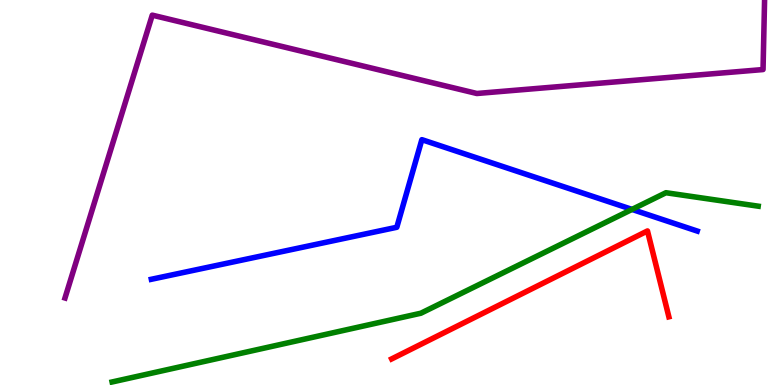[{'lines': ['blue', 'red'], 'intersections': []}, {'lines': ['green', 'red'], 'intersections': []}, {'lines': ['purple', 'red'], 'intersections': []}, {'lines': ['blue', 'green'], 'intersections': [{'x': 8.16, 'y': 4.56}]}, {'lines': ['blue', 'purple'], 'intersections': []}, {'lines': ['green', 'purple'], 'intersections': []}]